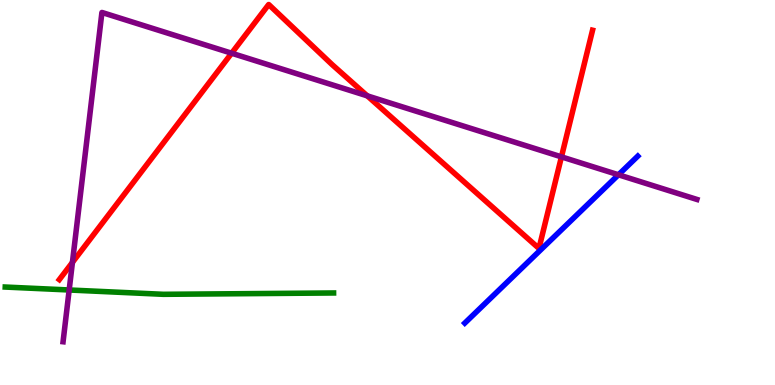[{'lines': ['blue', 'red'], 'intersections': []}, {'lines': ['green', 'red'], 'intersections': []}, {'lines': ['purple', 'red'], 'intersections': [{'x': 0.935, 'y': 3.18}, {'x': 2.99, 'y': 8.62}, {'x': 4.74, 'y': 7.51}, {'x': 7.24, 'y': 5.93}]}, {'lines': ['blue', 'green'], 'intersections': []}, {'lines': ['blue', 'purple'], 'intersections': [{'x': 7.98, 'y': 5.46}]}, {'lines': ['green', 'purple'], 'intersections': [{'x': 0.893, 'y': 2.47}]}]